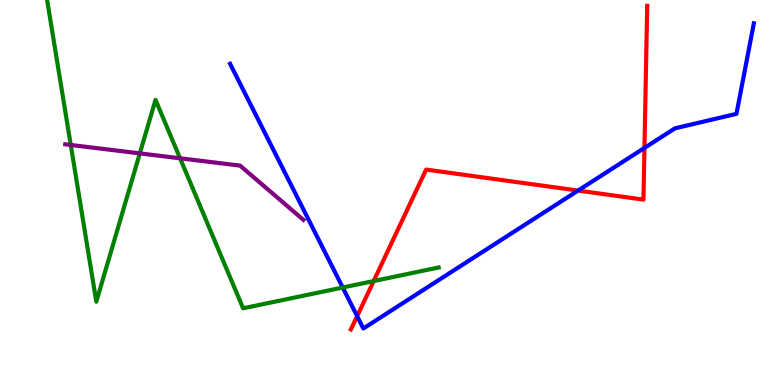[{'lines': ['blue', 'red'], 'intersections': [{'x': 4.61, 'y': 1.79}, {'x': 7.46, 'y': 5.05}, {'x': 8.32, 'y': 6.16}]}, {'lines': ['green', 'red'], 'intersections': [{'x': 4.82, 'y': 2.7}]}, {'lines': ['purple', 'red'], 'intersections': []}, {'lines': ['blue', 'green'], 'intersections': [{'x': 4.42, 'y': 2.53}]}, {'lines': ['blue', 'purple'], 'intersections': []}, {'lines': ['green', 'purple'], 'intersections': [{'x': 0.913, 'y': 6.23}, {'x': 1.8, 'y': 6.02}, {'x': 2.32, 'y': 5.89}]}]